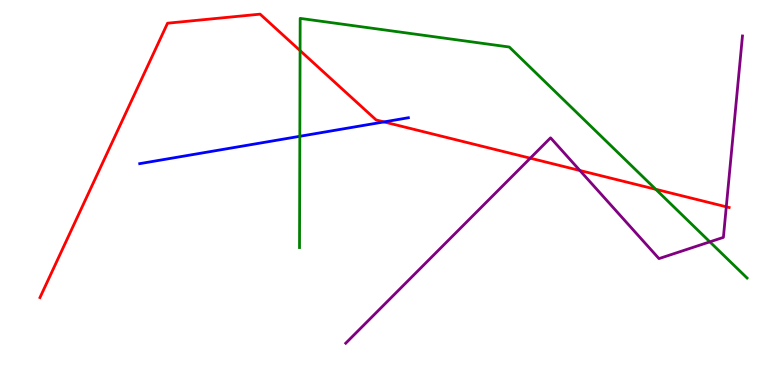[{'lines': ['blue', 'red'], 'intersections': [{'x': 4.95, 'y': 6.83}]}, {'lines': ['green', 'red'], 'intersections': [{'x': 3.87, 'y': 8.69}, {'x': 8.46, 'y': 5.08}]}, {'lines': ['purple', 'red'], 'intersections': [{'x': 6.84, 'y': 5.89}, {'x': 7.48, 'y': 5.57}, {'x': 9.37, 'y': 4.63}]}, {'lines': ['blue', 'green'], 'intersections': [{'x': 3.87, 'y': 6.46}]}, {'lines': ['blue', 'purple'], 'intersections': []}, {'lines': ['green', 'purple'], 'intersections': [{'x': 9.16, 'y': 3.72}]}]